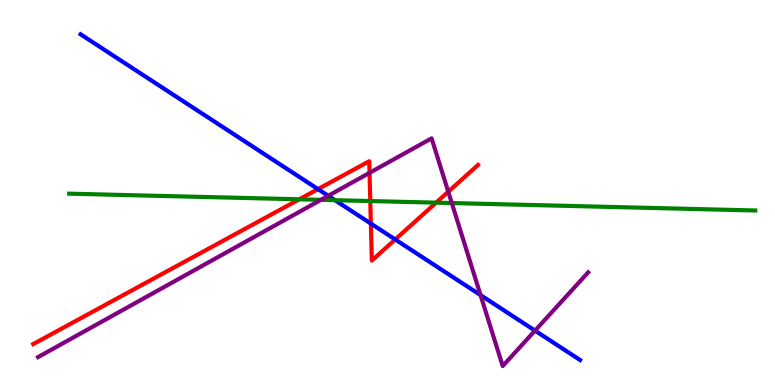[{'lines': ['blue', 'red'], 'intersections': [{'x': 4.1, 'y': 5.09}, {'x': 4.79, 'y': 4.19}, {'x': 5.1, 'y': 3.78}]}, {'lines': ['green', 'red'], 'intersections': [{'x': 3.86, 'y': 4.82}, {'x': 4.78, 'y': 4.78}, {'x': 5.63, 'y': 4.74}]}, {'lines': ['purple', 'red'], 'intersections': [{'x': 4.77, 'y': 5.51}, {'x': 5.78, 'y': 5.02}]}, {'lines': ['blue', 'green'], 'intersections': [{'x': 4.32, 'y': 4.8}]}, {'lines': ['blue', 'purple'], 'intersections': [{'x': 4.24, 'y': 4.91}, {'x': 6.2, 'y': 2.33}, {'x': 6.9, 'y': 1.41}]}, {'lines': ['green', 'purple'], 'intersections': [{'x': 4.14, 'y': 4.81}, {'x': 5.83, 'y': 4.73}]}]